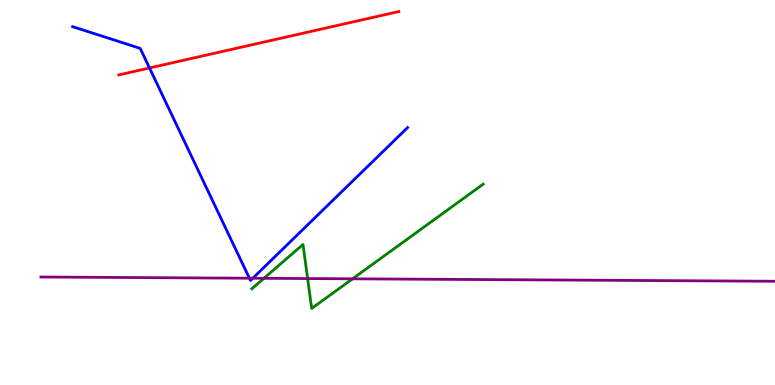[{'lines': ['blue', 'red'], 'intersections': [{'x': 1.93, 'y': 8.23}]}, {'lines': ['green', 'red'], 'intersections': []}, {'lines': ['purple', 'red'], 'intersections': []}, {'lines': ['blue', 'green'], 'intersections': []}, {'lines': ['blue', 'purple'], 'intersections': [{'x': 3.22, 'y': 2.77}, {'x': 3.26, 'y': 2.77}]}, {'lines': ['green', 'purple'], 'intersections': [{'x': 3.41, 'y': 2.77}, {'x': 3.97, 'y': 2.76}, {'x': 4.55, 'y': 2.76}]}]